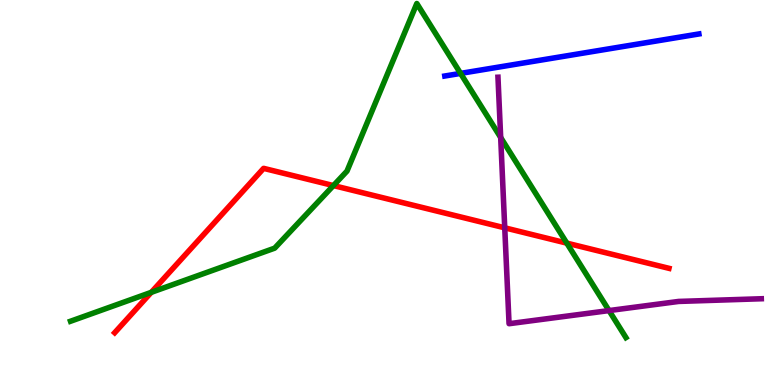[{'lines': ['blue', 'red'], 'intersections': []}, {'lines': ['green', 'red'], 'intersections': [{'x': 1.95, 'y': 2.41}, {'x': 4.3, 'y': 5.18}, {'x': 7.31, 'y': 3.68}]}, {'lines': ['purple', 'red'], 'intersections': [{'x': 6.51, 'y': 4.08}]}, {'lines': ['blue', 'green'], 'intersections': [{'x': 5.94, 'y': 8.09}]}, {'lines': ['blue', 'purple'], 'intersections': []}, {'lines': ['green', 'purple'], 'intersections': [{'x': 6.46, 'y': 6.43}, {'x': 7.86, 'y': 1.93}]}]